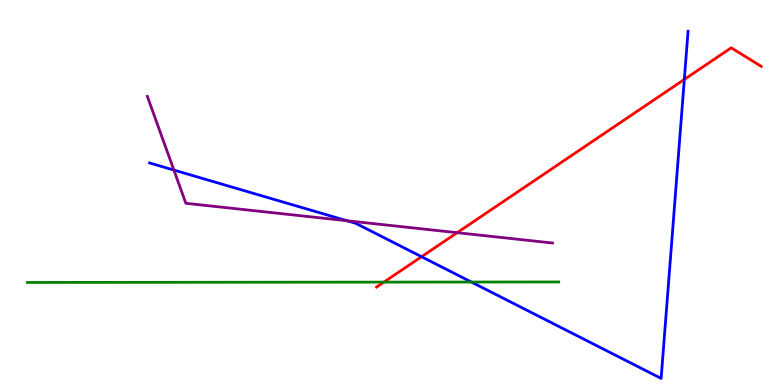[{'lines': ['blue', 'red'], 'intersections': [{'x': 5.44, 'y': 3.33}, {'x': 8.83, 'y': 7.94}]}, {'lines': ['green', 'red'], 'intersections': [{'x': 4.95, 'y': 2.67}]}, {'lines': ['purple', 'red'], 'intersections': [{'x': 5.9, 'y': 3.96}]}, {'lines': ['blue', 'green'], 'intersections': [{'x': 6.08, 'y': 2.67}]}, {'lines': ['blue', 'purple'], 'intersections': [{'x': 2.24, 'y': 5.58}, {'x': 4.48, 'y': 4.27}]}, {'lines': ['green', 'purple'], 'intersections': []}]